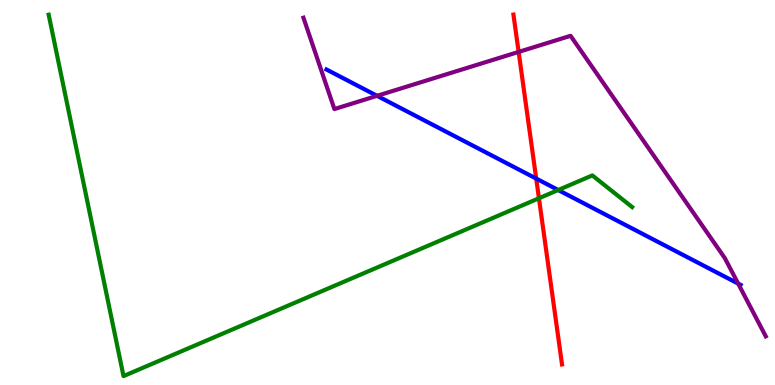[{'lines': ['blue', 'red'], 'intersections': [{'x': 6.92, 'y': 5.36}]}, {'lines': ['green', 'red'], 'intersections': [{'x': 6.95, 'y': 4.85}]}, {'lines': ['purple', 'red'], 'intersections': [{'x': 6.69, 'y': 8.65}]}, {'lines': ['blue', 'green'], 'intersections': [{'x': 7.2, 'y': 5.06}]}, {'lines': ['blue', 'purple'], 'intersections': [{'x': 4.87, 'y': 7.51}, {'x': 9.52, 'y': 2.63}]}, {'lines': ['green', 'purple'], 'intersections': []}]